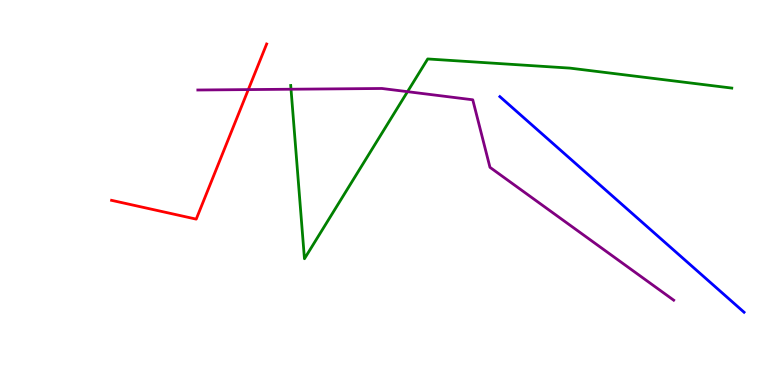[{'lines': ['blue', 'red'], 'intersections': []}, {'lines': ['green', 'red'], 'intersections': []}, {'lines': ['purple', 'red'], 'intersections': [{'x': 3.2, 'y': 7.67}]}, {'lines': ['blue', 'green'], 'intersections': []}, {'lines': ['blue', 'purple'], 'intersections': []}, {'lines': ['green', 'purple'], 'intersections': [{'x': 3.76, 'y': 7.68}, {'x': 5.26, 'y': 7.62}]}]